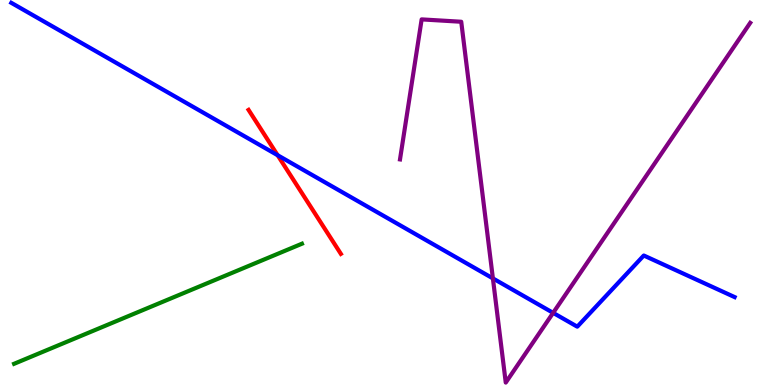[{'lines': ['blue', 'red'], 'intersections': [{'x': 3.58, 'y': 5.97}]}, {'lines': ['green', 'red'], 'intersections': []}, {'lines': ['purple', 'red'], 'intersections': []}, {'lines': ['blue', 'green'], 'intersections': []}, {'lines': ['blue', 'purple'], 'intersections': [{'x': 6.36, 'y': 2.77}, {'x': 7.14, 'y': 1.87}]}, {'lines': ['green', 'purple'], 'intersections': []}]